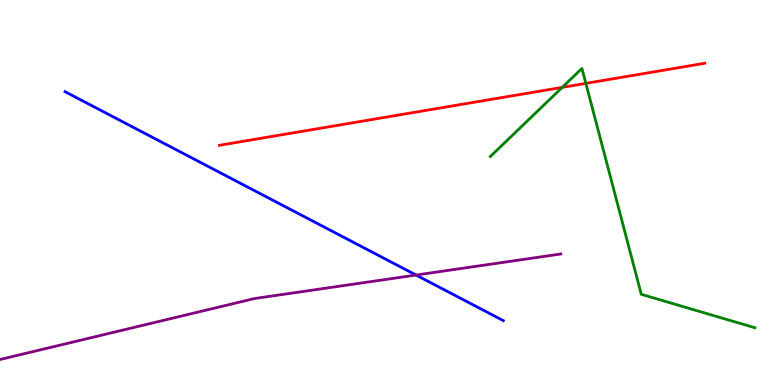[{'lines': ['blue', 'red'], 'intersections': []}, {'lines': ['green', 'red'], 'intersections': [{'x': 7.26, 'y': 7.73}, {'x': 7.56, 'y': 7.83}]}, {'lines': ['purple', 'red'], 'intersections': []}, {'lines': ['blue', 'green'], 'intersections': []}, {'lines': ['blue', 'purple'], 'intersections': [{'x': 5.37, 'y': 2.86}]}, {'lines': ['green', 'purple'], 'intersections': []}]